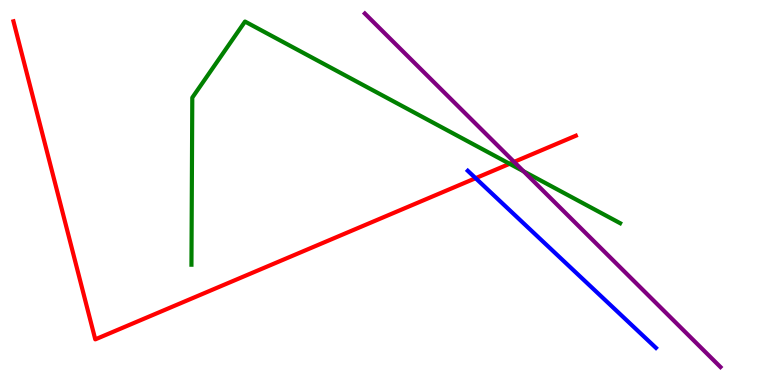[{'lines': ['blue', 'red'], 'intersections': [{'x': 6.14, 'y': 5.37}]}, {'lines': ['green', 'red'], 'intersections': [{'x': 6.58, 'y': 5.75}]}, {'lines': ['purple', 'red'], 'intersections': [{'x': 6.63, 'y': 5.8}]}, {'lines': ['blue', 'green'], 'intersections': []}, {'lines': ['blue', 'purple'], 'intersections': []}, {'lines': ['green', 'purple'], 'intersections': [{'x': 6.76, 'y': 5.55}]}]